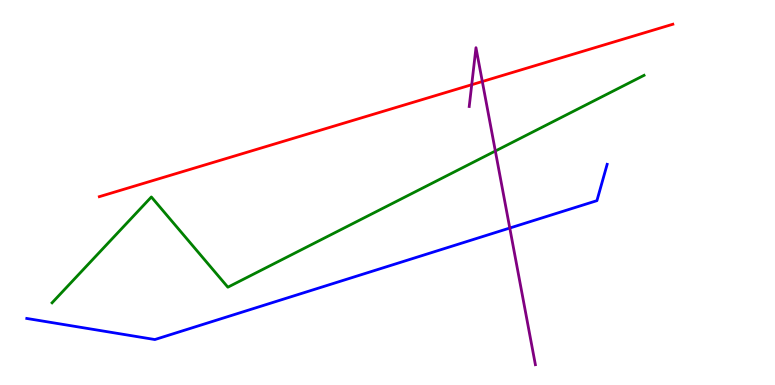[{'lines': ['blue', 'red'], 'intersections': []}, {'lines': ['green', 'red'], 'intersections': []}, {'lines': ['purple', 'red'], 'intersections': [{'x': 6.09, 'y': 7.8}, {'x': 6.22, 'y': 7.88}]}, {'lines': ['blue', 'green'], 'intersections': []}, {'lines': ['blue', 'purple'], 'intersections': [{'x': 6.58, 'y': 4.08}]}, {'lines': ['green', 'purple'], 'intersections': [{'x': 6.39, 'y': 6.08}]}]